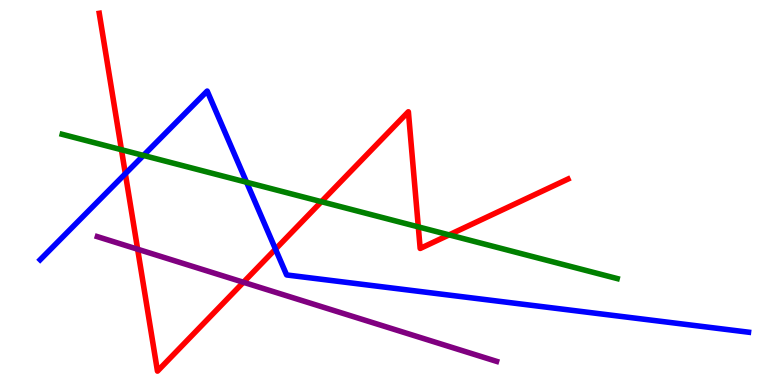[{'lines': ['blue', 'red'], 'intersections': [{'x': 1.62, 'y': 5.49}, {'x': 3.55, 'y': 3.53}]}, {'lines': ['green', 'red'], 'intersections': [{'x': 1.57, 'y': 6.11}, {'x': 4.15, 'y': 4.76}, {'x': 5.4, 'y': 4.11}, {'x': 5.79, 'y': 3.9}]}, {'lines': ['purple', 'red'], 'intersections': [{'x': 1.78, 'y': 3.53}, {'x': 3.14, 'y': 2.67}]}, {'lines': ['blue', 'green'], 'intersections': [{'x': 1.85, 'y': 5.96}, {'x': 3.18, 'y': 5.27}]}, {'lines': ['blue', 'purple'], 'intersections': []}, {'lines': ['green', 'purple'], 'intersections': []}]